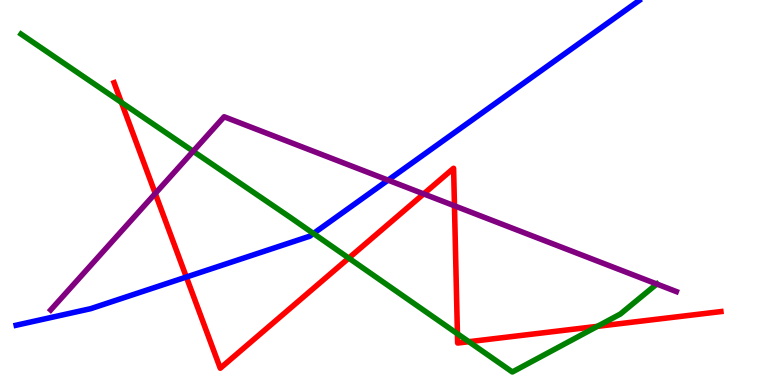[{'lines': ['blue', 'red'], 'intersections': [{'x': 2.4, 'y': 2.8}]}, {'lines': ['green', 'red'], 'intersections': [{'x': 1.57, 'y': 7.34}, {'x': 4.5, 'y': 3.3}, {'x': 5.9, 'y': 1.33}, {'x': 6.05, 'y': 1.12}, {'x': 7.71, 'y': 1.52}]}, {'lines': ['purple', 'red'], 'intersections': [{'x': 2.0, 'y': 4.97}, {'x': 5.47, 'y': 4.96}, {'x': 5.86, 'y': 4.65}]}, {'lines': ['blue', 'green'], 'intersections': [{'x': 4.04, 'y': 3.93}]}, {'lines': ['blue', 'purple'], 'intersections': [{'x': 5.01, 'y': 5.32}]}, {'lines': ['green', 'purple'], 'intersections': [{'x': 2.49, 'y': 6.07}, {'x': 8.47, 'y': 2.62}]}]